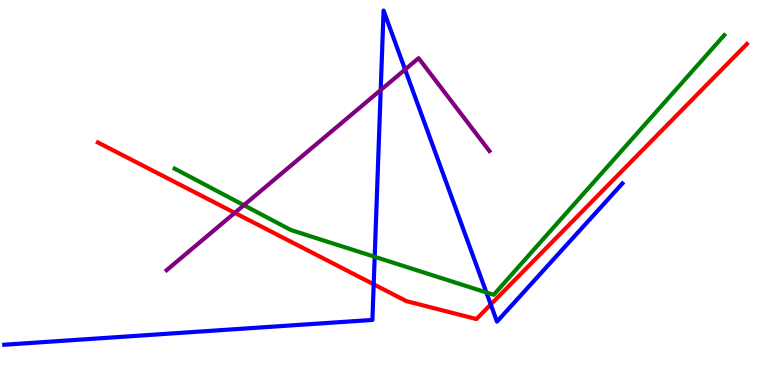[{'lines': ['blue', 'red'], 'intersections': [{'x': 4.82, 'y': 2.62}, {'x': 6.33, 'y': 2.09}]}, {'lines': ['green', 'red'], 'intersections': []}, {'lines': ['purple', 'red'], 'intersections': [{'x': 3.03, 'y': 4.47}]}, {'lines': ['blue', 'green'], 'intersections': [{'x': 4.83, 'y': 3.33}, {'x': 6.28, 'y': 2.4}]}, {'lines': ['blue', 'purple'], 'intersections': [{'x': 4.91, 'y': 7.66}, {'x': 5.23, 'y': 8.19}]}, {'lines': ['green', 'purple'], 'intersections': [{'x': 3.15, 'y': 4.67}]}]